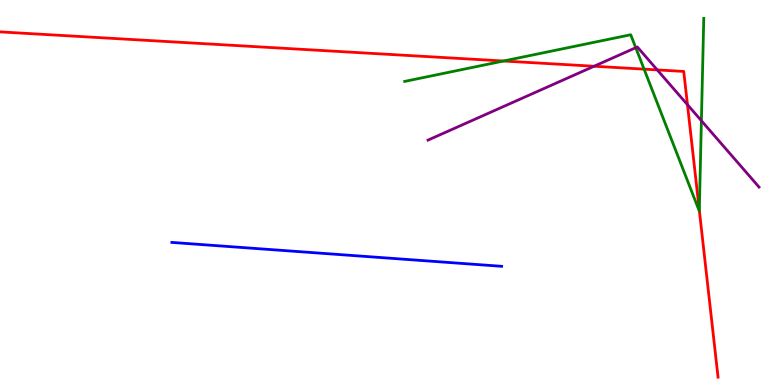[{'lines': ['blue', 'red'], 'intersections': []}, {'lines': ['green', 'red'], 'intersections': [{'x': 6.5, 'y': 8.42}, {'x': 8.31, 'y': 8.2}, {'x': 9.02, 'y': 4.54}]}, {'lines': ['purple', 'red'], 'intersections': [{'x': 7.67, 'y': 8.28}, {'x': 8.48, 'y': 8.18}, {'x': 8.87, 'y': 7.28}]}, {'lines': ['blue', 'green'], 'intersections': []}, {'lines': ['blue', 'purple'], 'intersections': []}, {'lines': ['green', 'purple'], 'intersections': [{'x': 8.2, 'y': 8.76}, {'x': 9.05, 'y': 6.86}]}]